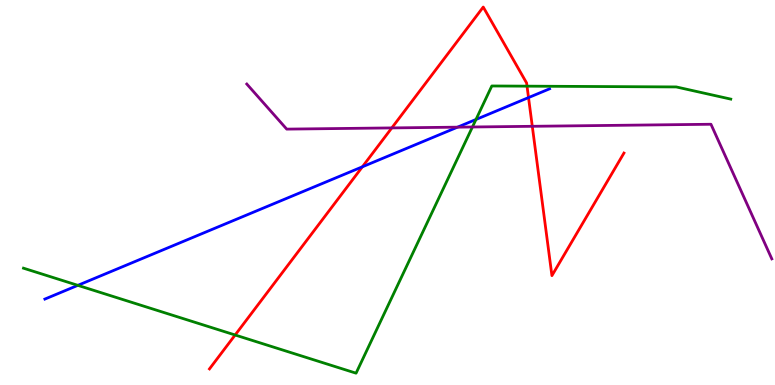[{'lines': ['blue', 'red'], 'intersections': [{'x': 4.68, 'y': 5.67}, {'x': 6.82, 'y': 7.47}]}, {'lines': ['green', 'red'], 'intersections': [{'x': 3.03, 'y': 1.3}, {'x': 6.8, 'y': 7.76}]}, {'lines': ['purple', 'red'], 'intersections': [{'x': 5.06, 'y': 6.68}, {'x': 6.87, 'y': 6.72}]}, {'lines': ['blue', 'green'], 'intersections': [{'x': 1.0, 'y': 2.59}, {'x': 6.14, 'y': 6.9}]}, {'lines': ['blue', 'purple'], 'intersections': [{'x': 5.9, 'y': 6.7}]}, {'lines': ['green', 'purple'], 'intersections': [{'x': 6.1, 'y': 6.7}]}]